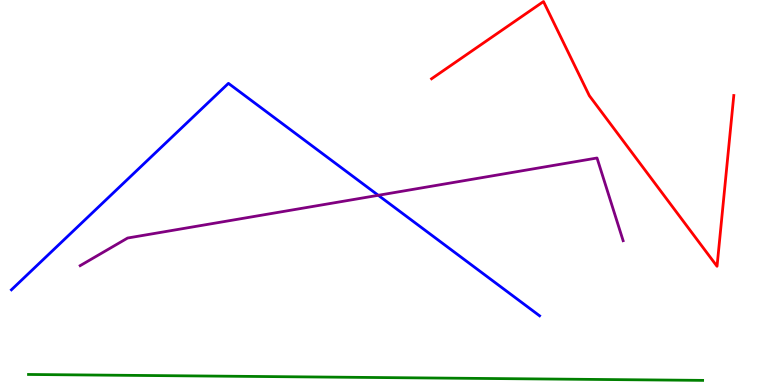[{'lines': ['blue', 'red'], 'intersections': []}, {'lines': ['green', 'red'], 'intersections': []}, {'lines': ['purple', 'red'], 'intersections': []}, {'lines': ['blue', 'green'], 'intersections': []}, {'lines': ['blue', 'purple'], 'intersections': [{'x': 4.88, 'y': 4.93}]}, {'lines': ['green', 'purple'], 'intersections': []}]